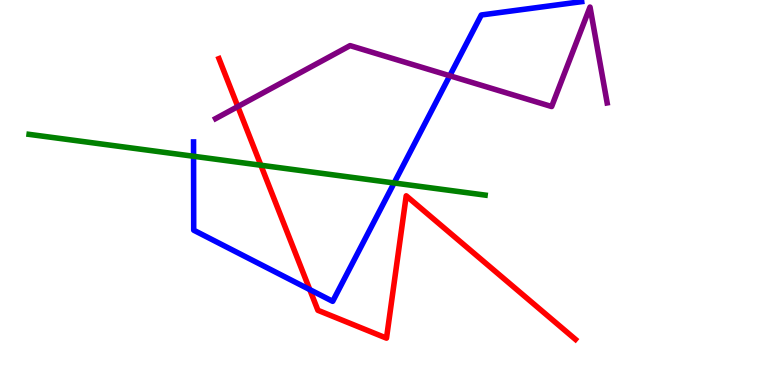[{'lines': ['blue', 'red'], 'intersections': [{'x': 4.0, 'y': 2.48}]}, {'lines': ['green', 'red'], 'intersections': [{'x': 3.37, 'y': 5.71}]}, {'lines': ['purple', 'red'], 'intersections': [{'x': 3.07, 'y': 7.23}]}, {'lines': ['blue', 'green'], 'intersections': [{'x': 2.5, 'y': 5.94}, {'x': 5.09, 'y': 5.25}]}, {'lines': ['blue', 'purple'], 'intersections': [{'x': 5.8, 'y': 8.03}]}, {'lines': ['green', 'purple'], 'intersections': []}]